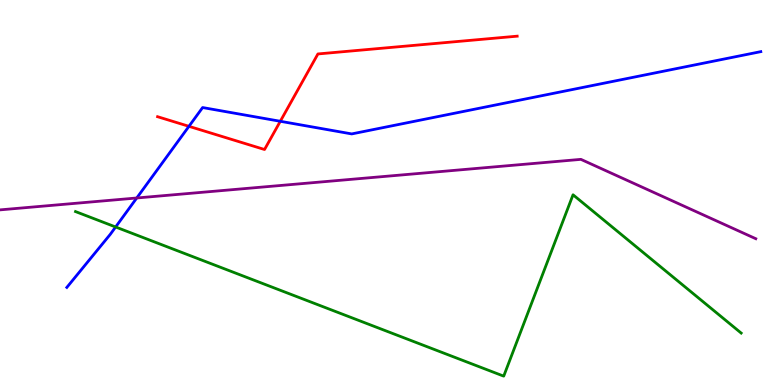[{'lines': ['blue', 'red'], 'intersections': [{'x': 2.44, 'y': 6.72}, {'x': 3.62, 'y': 6.85}]}, {'lines': ['green', 'red'], 'intersections': []}, {'lines': ['purple', 'red'], 'intersections': []}, {'lines': ['blue', 'green'], 'intersections': [{'x': 1.49, 'y': 4.1}]}, {'lines': ['blue', 'purple'], 'intersections': [{'x': 1.76, 'y': 4.86}]}, {'lines': ['green', 'purple'], 'intersections': []}]